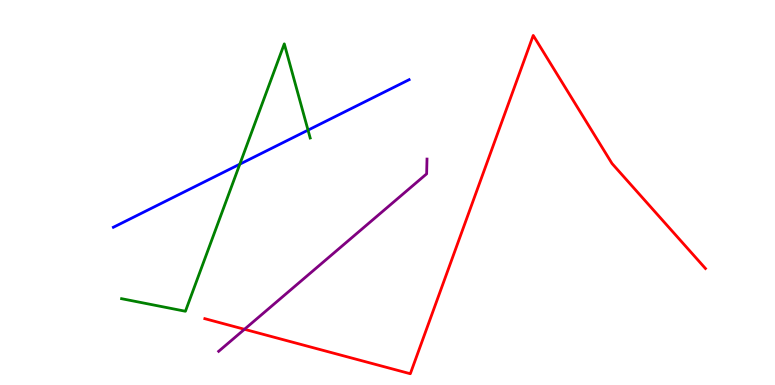[{'lines': ['blue', 'red'], 'intersections': []}, {'lines': ['green', 'red'], 'intersections': []}, {'lines': ['purple', 'red'], 'intersections': [{'x': 3.15, 'y': 1.45}]}, {'lines': ['blue', 'green'], 'intersections': [{'x': 3.09, 'y': 5.74}, {'x': 3.97, 'y': 6.62}]}, {'lines': ['blue', 'purple'], 'intersections': []}, {'lines': ['green', 'purple'], 'intersections': []}]